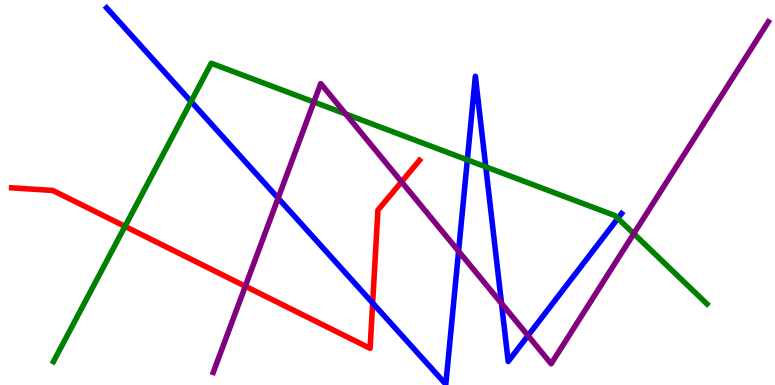[{'lines': ['blue', 'red'], 'intersections': [{'x': 4.81, 'y': 2.13}]}, {'lines': ['green', 'red'], 'intersections': [{'x': 1.61, 'y': 4.12}]}, {'lines': ['purple', 'red'], 'intersections': [{'x': 3.17, 'y': 2.57}, {'x': 5.18, 'y': 5.28}]}, {'lines': ['blue', 'green'], 'intersections': [{'x': 2.46, 'y': 7.36}, {'x': 6.03, 'y': 5.85}, {'x': 6.27, 'y': 5.67}, {'x': 7.97, 'y': 4.33}]}, {'lines': ['blue', 'purple'], 'intersections': [{'x': 3.59, 'y': 4.85}, {'x': 5.92, 'y': 3.48}, {'x': 6.47, 'y': 2.12}, {'x': 6.81, 'y': 1.28}]}, {'lines': ['green', 'purple'], 'intersections': [{'x': 4.05, 'y': 7.35}, {'x': 4.46, 'y': 7.04}, {'x': 8.18, 'y': 3.93}]}]